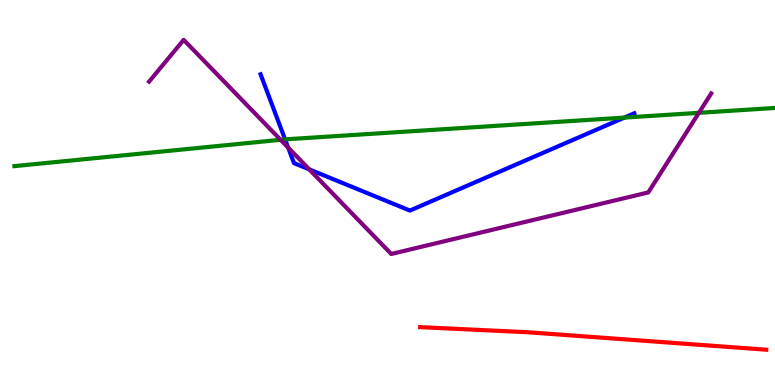[{'lines': ['blue', 'red'], 'intersections': []}, {'lines': ['green', 'red'], 'intersections': []}, {'lines': ['purple', 'red'], 'intersections': []}, {'lines': ['blue', 'green'], 'intersections': [{'x': 3.68, 'y': 6.38}, {'x': 8.06, 'y': 6.95}]}, {'lines': ['blue', 'purple'], 'intersections': [{'x': 3.72, 'y': 6.17}, {'x': 3.99, 'y': 5.6}]}, {'lines': ['green', 'purple'], 'intersections': [{'x': 3.62, 'y': 6.37}, {'x': 9.02, 'y': 7.07}]}]